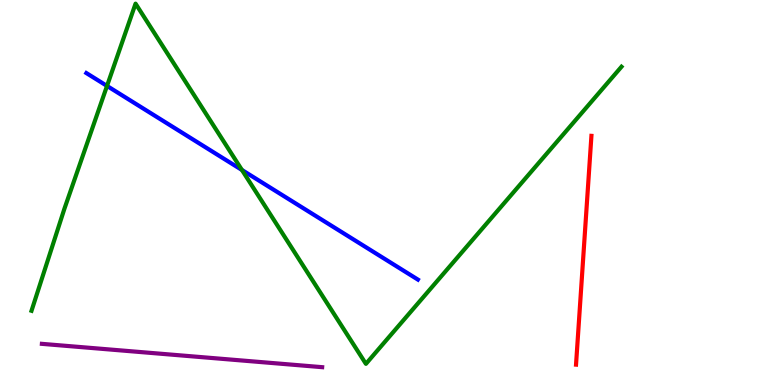[{'lines': ['blue', 'red'], 'intersections': []}, {'lines': ['green', 'red'], 'intersections': []}, {'lines': ['purple', 'red'], 'intersections': []}, {'lines': ['blue', 'green'], 'intersections': [{'x': 1.38, 'y': 7.77}, {'x': 3.12, 'y': 5.59}]}, {'lines': ['blue', 'purple'], 'intersections': []}, {'lines': ['green', 'purple'], 'intersections': []}]